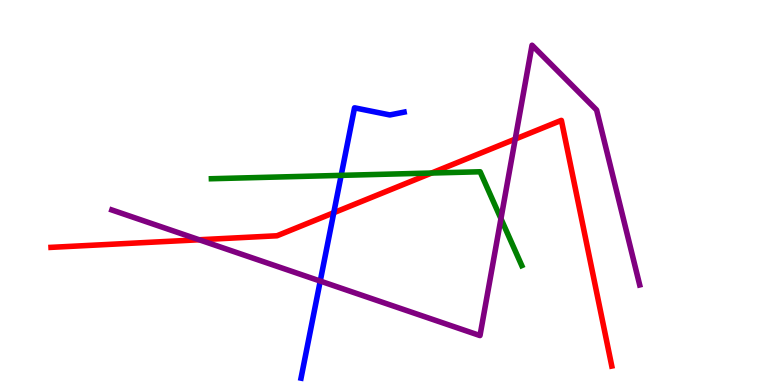[{'lines': ['blue', 'red'], 'intersections': [{'x': 4.31, 'y': 4.47}]}, {'lines': ['green', 'red'], 'intersections': [{'x': 5.57, 'y': 5.51}]}, {'lines': ['purple', 'red'], 'intersections': [{'x': 2.57, 'y': 3.77}, {'x': 6.65, 'y': 6.39}]}, {'lines': ['blue', 'green'], 'intersections': [{'x': 4.4, 'y': 5.44}]}, {'lines': ['blue', 'purple'], 'intersections': [{'x': 4.13, 'y': 2.7}]}, {'lines': ['green', 'purple'], 'intersections': [{'x': 6.46, 'y': 4.32}]}]